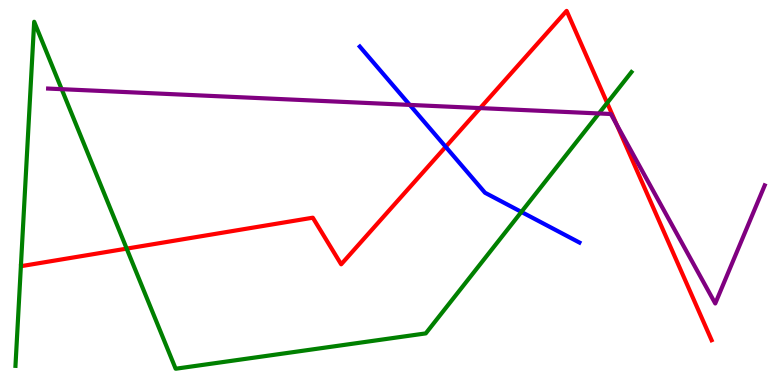[{'lines': ['blue', 'red'], 'intersections': [{'x': 5.75, 'y': 6.19}]}, {'lines': ['green', 'red'], 'intersections': [{'x': 1.63, 'y': 3.54}, {'x': 7.83, 'y': 7.33}]}, {'lines': ['purple', 'red'], 'intersections': [{'x': 6.2, 'y': 7.19}, {'x': 7.96, 'y': 6.76}]}, {'lines': ['blue', 'green'], 'intersections': [{'x': 6.73, 'y': 4.5}]}, {'lines': ['blue', 'purple'], 'intersections': [{'x': 5.29, 'y': 7.28}]}, {'lines': ['green', 'purple'], 'intersections': [{'x': 0.796, 'y': 7.68}, {'x': 7.73, 'y': 7.05}]}]